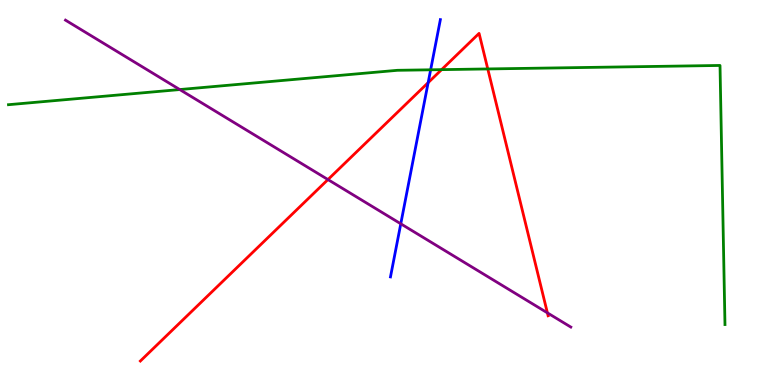[{'lines': ['blue', 'red'], 'intersections': [{'x': 5.52, 'y': 7.85}]}, {'lines': ['green', 'red'], 'intersections': [{'x': 5.7, 'y': 8.19}, {'x': 6.29, 'y': 8.21}]}, {'lines': ['purple', 'red'], 'intersections': [{'x': 4.23, 'y': 5.34}, {'x': 7.06, 'y': 1.87}]}, {'lines': ['blue', 'green'], 'intersections': [{'x': 5.56, 'y': 8.19}]}, {'lines': ['blue', 'purple'], 'intersections': [{'x': 5.17, 'y': 4.19}]}, {'lines': ['green', 'purple'], 'intersections': [{'x': 2.32, 'y': 7.67}]}]